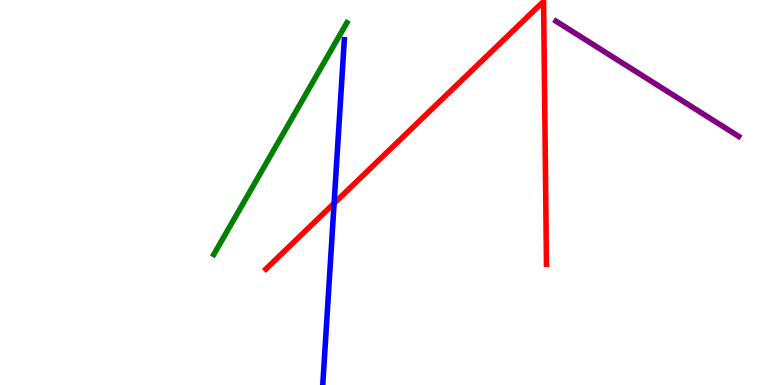[{'lines': ['blue', 'red'], 'intersections': [{'x': 4.31, 'y': 4.72}]}, {'lines': ['green', 'red'], 'intersections': []}, {'lines': ['purple', 'red'], 'intersections': []}, {'lines': ['blue', 'green'], 'intersections': []}, {'lines': ['blue', 'purple'], 'intersections': []}, {'lines': ['green', 'purple'], 'intersections': []}]